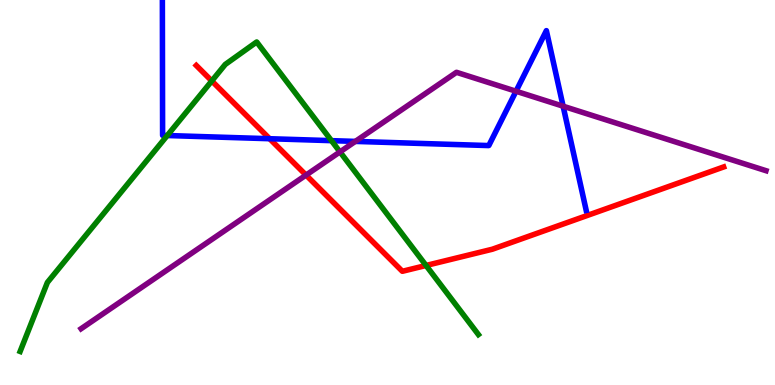[{'lines': ['blue', 'red'], 'intersections': [{'x': 3.48, 'y': 6.4}]}, {'lines': ['green', 'red'], 'intersections': [{'x': 2.73, 'y': 7.9}, {'x': 5.5, 'y': 3.1}]}, {'lines': ['purple', 'red'], 'intersections': [{'x': 3.95, 'y': 5.45}]}, {'lines': ['blue', 'green'], 'intersections': [{'x': 2.16, 'y': 6.48}, {'x': 4.28, 'y': 6.35}]}, {'lines': ['blue', 'purple'], 'intersections': [{'x': 4.59, 'y': 6.33}, {'x': 6.66, 'y': 7.63}, {'x': 7.27, 'y': 7.24}]}, {'lines': ['green', 'purple'], 'intersections': [{'x': 4.39, 'y': 6.05}]}]